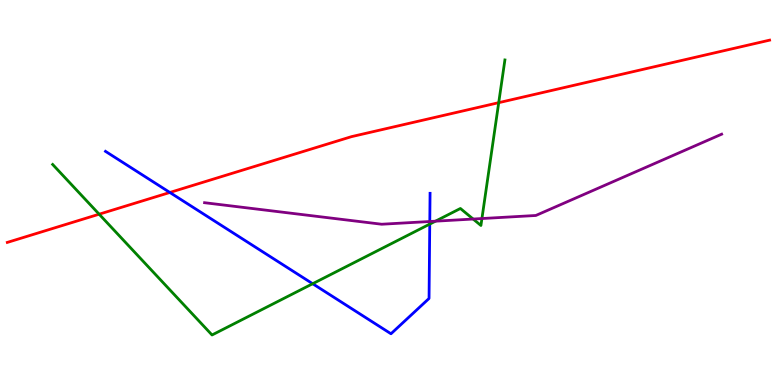[{'lines': ['blue', 'red'], 'intersections': [{'x': 2.19, 'y': 5.0}]}, {'lines': ['green', 'red'], 'intersections': [{'x': 1.28, 'y': 4.44}, {'x': 6.44, 'y': 7.33}]}, {'lines': ['purple', 'red'], 'intersections': []}, {'lines': ['blue', 'green'], 'intersections': [{'x': 4.03, 'y': 2.63}, {'x': 5.55, 'y': 4.18}]}, {'lines': ['blue', 'purple'], 'intersections': [{'x': 5.55, 'y': 4.25}]}, {'lines': ['green', 'purple'], 'intersections': [{'x': 5.62, 'y': 4.26}, {'x': 6.11, 'y': 4.31}, {'x': 6.22, 'y': 4.32}]}]